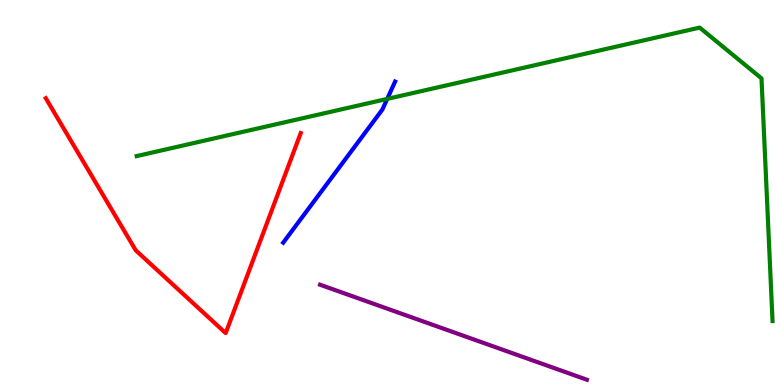[{'lines': ['blue', 'red'], 'intersections': []}, {'lines': ['green', 'red'], 'intersections': []}, {'lines': ['purple', 'red'], 'intersections': []}, {'lines': ['blue', 'green'], 'intersections': [{'x': 5.0, 'y': 7.43}]}, {'lines': ['blue', 'purple'], 'intersections': []}, {'lines': ['green', 'purple'], 'intersections': []}]